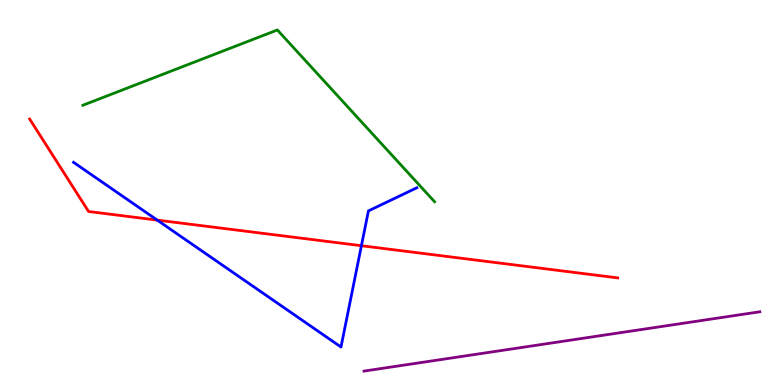[{'lines': ['blue', 'red'], 'intersections': [{'x': 2.03, 'y': 4.28}, {'x': 4.66, 'y': 3.62}]}, {'lines': ['green', 'red'], 'intersections': []}, {'lines': ['purple', 'red'], 'intersections': []}, {'lines': ['blue', 'green'], 'intersections': []}, {'lines': ['blue', 'purple'], 'intersections': []}, {'lines': ['green', 'purple'], 'intersections': []}]